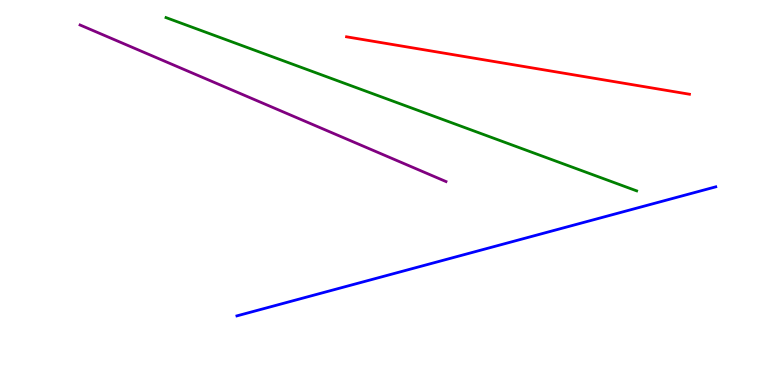[{'lines': ['blue', 'red'], 'intersections': []}, {'lines': ['green', 'red'], 'intersections': []}, {'lines': ['purple', 'red'], 'intersections': []}, {'lines': ['blue', 'green'], 'intersections': []}, {'lines': ['blue', 'purple'], 'intersections': []}, {'lines': ['green', 'purple'], 'intersections': []}]